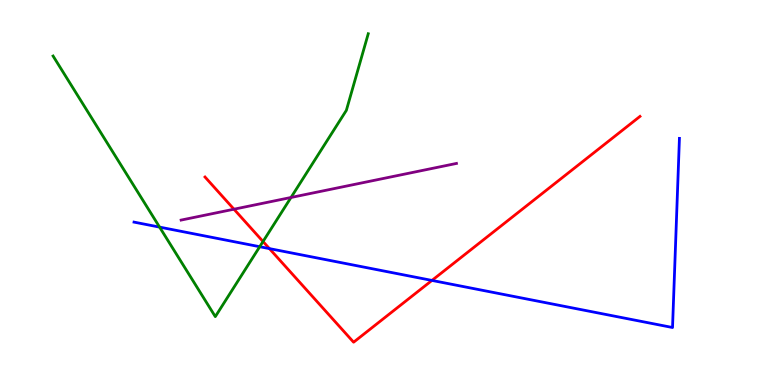[{'lines': ['blue', 'red'], 'intersections': [{'x': 3.48, 'y': 3.54}, {'x': 5.57, 'y': 2.72}]}, {'lines': ['green', 'red'], 'intersections': [{'x': 3.39, 'y': 3.73}]}, {'lines': ['purple', 'red'], 'intersections': [{'x': 3.02, 'y': 4.57}]}, {'lines': ['blue', 'green'], 'intersections': [{'x': 2.06, 'y': 4.1}, {'x': 3.35, 'y': 3.59}]}, {'lines': ['blue', 'purple'], 'intersections': []}, {'lines': ['green', 'purple'], 'intersections': [{'x': 3.75, 'y': 4.87}]}]